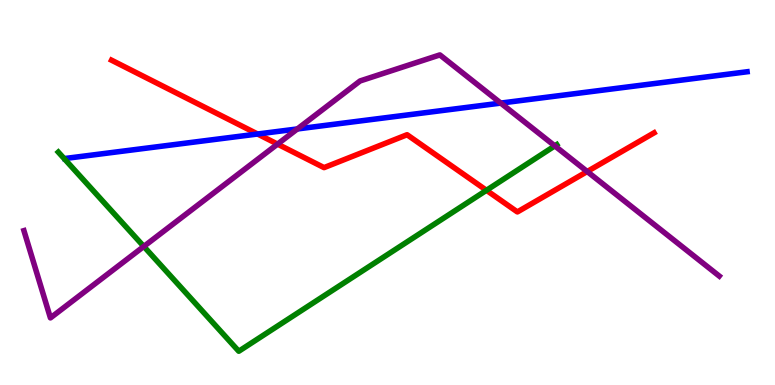[{'lines': ['blue', 'red'], 'intersections': [{'x': 3.32, 'y': 6.52}]}, {'lines': ['green', 'red'], 'intersections': [{'x': 6.28, 'y': 5.06}]}, {'lines': ['purple', 'red'], 'intersections': [{'x': 3.58, 'y': 6.26}, {'x': 7.58, 'y': 5.54}]}, {'lines': ['blue', 'green'], 'intersections': []}, {'lines': ['blue', 'purple'], 'intersections': [{'x': 3.84, 'y': 6.65}, {'x': 6.46, 'y': 7.32}]}, {'lines': ['green', 'purple'], 'intersections': [{'x': 1.86, 'y': 3.6}, {'x': 7.16, 'y': 6.21}]}]